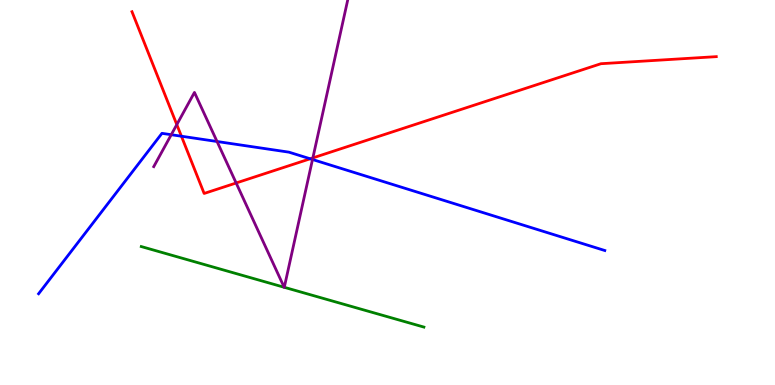[{'lines': ['blue', 'red'], 'intersections': [{'x': 2.34, 'y': 6.46}, {'x': 4.0, 'y': 5.88}]}, {'lines': ['green', 'red'], 'intersections': []}, {'lines': ['purple', 'red'], 'intersections': [{'x': 2.28, 'y': 6.76}, {'x': 3.05, 'y': 5.25}, {'x': 4.04, 'y': 5.9}]}, {'lines': ['blue', 'green'], 'intersections': []}, {'lines': ['blue', 'purple'], 'intersections': [{'x': 2.21, 'y': 6.5}, {'x': 2.8, 'y': 6.32}, {'x': 4.03, 'y': 5.86}]}, {'lines': ['green', 'purple'], 'intersections': [{'x': 3.67, 'y': 2.54}, {'x': 3.67, 'y': 2.54}]}]